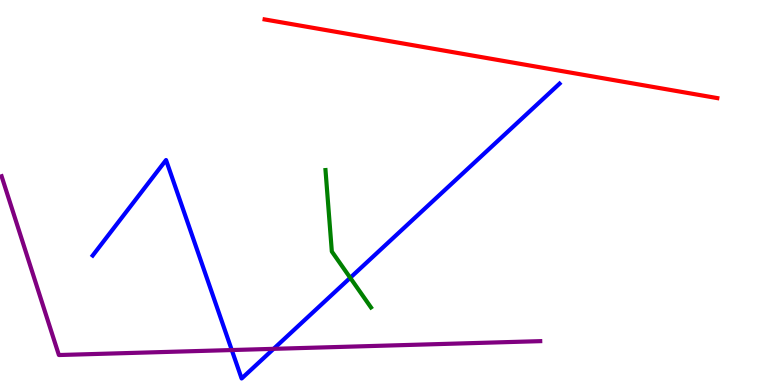[{'lines': ['blue', 'red'], 'intersections': []}, {'lines': ['green', 'red'], 'intersections': []}, {'lines': ['purple', 'red'], 'intersections': []}, {'lines': ['blue', 'green'], 'intersections': [{'x': 4.52, 'y': 2.78}]}, {'lines': ['blue', 'purple'], 'intersections': [{'x': 2.99, 'y': 0.908}, {'x': 3.53, 'y': 0.939}]}, {'lines': ['green', 'purple'], 'intersections': []}]